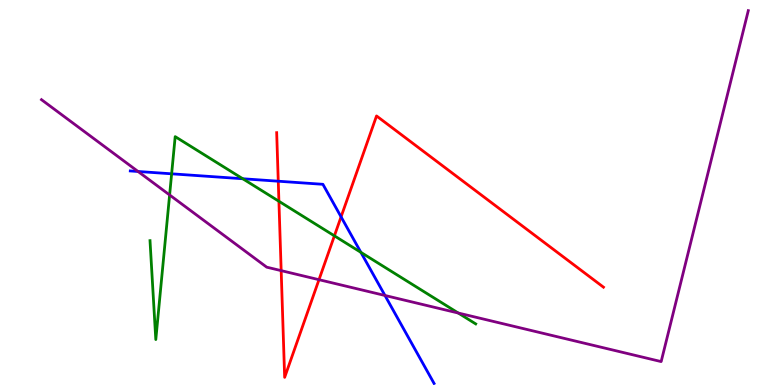[{'lines': ['blue', 'red'], 'intersections': [{'x': 3.59, 'y': 5.29}, {'x': 4.4, 'y': 4.37}]}, {'lines': ['green', 'red'], 'intersections': [{'x': 3.6, 'y': 4.77}, {'x': 4.31, 'y': 3.87}]}, {'lines': ['purple', 'red'], 'intersections': [{'x': 3.63, 'y': 2.97}, {'x': 4.12, 'y': 2.74}]}, {'lines': ['blue', 'green'], 'intersections': [{'x': 2.21, 'y': 5.49}, {'x': 3.13, 'y': 5.36}, {'x': 4.66, 'y': 3.45}]}, {'lines': ['blue', 'purple'], 'intersections': [{'x': 1.78, 'y': 5.55}, {'x': 4.97, 'y': 2.33}]}, {'lines': ['green', 'purple'], 'intersections': [{'x': 2.19, 'y': 4.94}, {'x': 5.91, 'y': 1.87}]}]